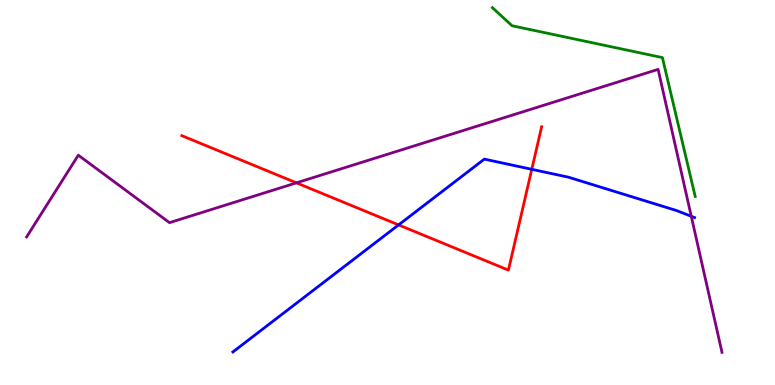[{'lines': ['blue', 'red'], 'intersections': [{'x': 5.14, 'y': 4.16}, {'x': 6.86, 'y': 5.6}]}, {'lines': ['green', 'red'], 'intersections': []}, {'lines': ['purple', 'red'], 'intersections': [{'x': 3.82, 'y': 5.25}]}, {'lines': ['blue', 'green'], 'intersections': []}, {'lines': ['blue', 'purple'], 'intersections': [{'x': 8.92, 'y': 4.38}]}, {'lines': ['green', 'purple'], 'intersections': []}]